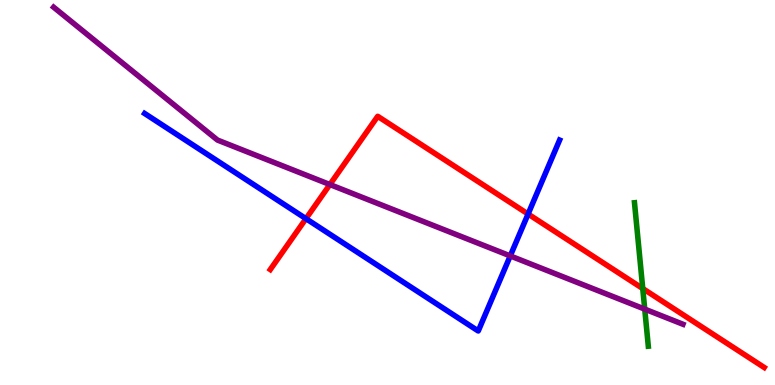[{'lines': ['blue', 'red'], 'intersections': [{'x': 3.95, 'y': 4.32}, {'x': 6.81, 'y': 4.44}]}, {'lines': ['green', 'red'], 'intersections': [{'x': 8.29, 'y': 2.51}]}, {'lines': ['purple', 'red'], 'intersections': [{'x': 4.26, 'y': 5.21}]}, {'lines': ['blue', 'green'], 'intersections': []}, {'lines': ['blue', 'purple'], 'intersections': [{'x': 6.58, 'y': 3.35}]}, {'lines': ['green', 'purple'], 'intersections': [{'x': 8.32, 'y': 1.97}]}]